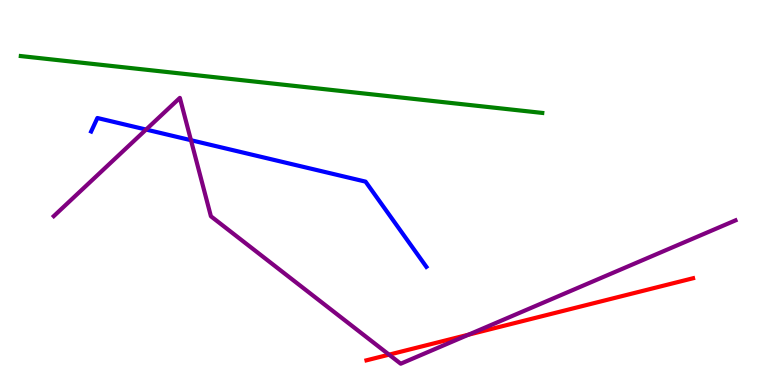[{'lines': ['blue', 'red'], 'intersections': []}, {'lines': ['green', 'red'], 'intersections': []}, {'lines': ['purple', 'red'], 'intersections': [{'x': 5.02, 'y': 0.788}, {'x': 6.05, 'y': 1.31}]}, {'lines': ['blue', 'green'], 'intersections': []}, {'lines': ['blue', 'purple'], 'intersections': [{'x': 1.88, 'y': 6.63}, {'x': 2.46, 'y': 6.36}]}, {'lines': ['green', 'purple'], 'intersections': []}]